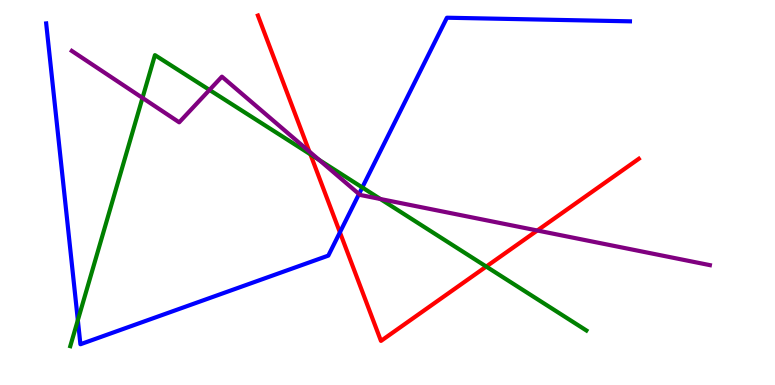[{'lines': ['blue', 'red'], 'intersections': [{'x': 4.39, 'y': 3.96}]}, {'lines': ['green', 'red'], 'intersections': [{'x': 4.01, 'y': 5.99}, {'x': 6.27, 'y': 3.08}]}, {'lines': ['purple', 'red'], 'intersections': [{'x': 3.99, 'y': 6.06}, {'x': 6.93, 'y': 4.01}]}, {'lines': ['blue', 'green'], 'intersections': [{'x': 1.0, 'y': 1.68}, {'x': 4.67, 'y': 5.13}]}, {'lines': ['blue', 'purple'], 'intersections': [{'x': 4.63, 'y': 4.96}]}, {'lines': ['green', 'purple'], 'intersections': [{'x': 1.84, 'y': 7.46}, {'x': 2.7, 'y': 7.66}, {'x': 4.12, 'y': 5.85}, {'x': 4.91, 'y': 4.83}]}]